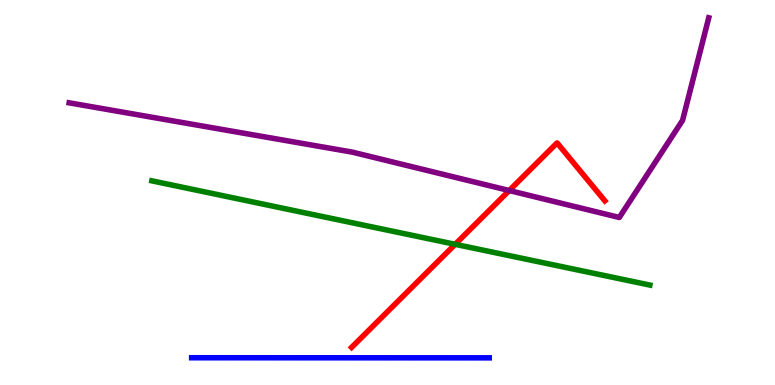[{'lines': ['blue', 'red'], 'intersections': []}, {'lines': ['green', 'red'], 'intersections': [{'x': 5.87, 'y': 3.65}]}, {'lines': ['purple', 'red'], 'intersections': [{'x': 6.57, 'y': 5.05}]}, {'lines': ['blue', 'green'], 'intersections': []}, {'lines': ['blue', 'purple'], 'intersections': []}, {'lines': ['green', 'purple'], 'intersections': []}]